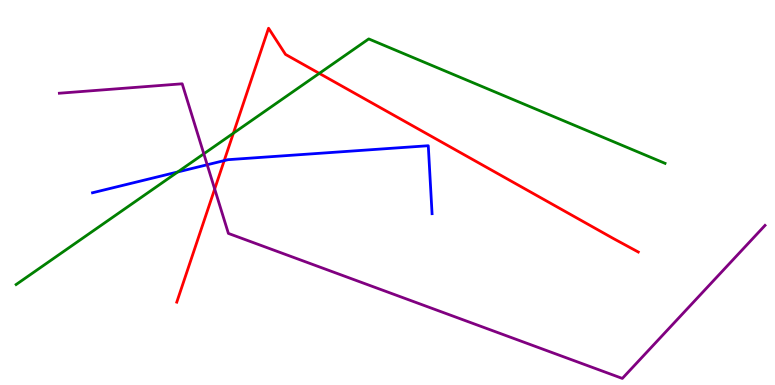[{'lines': ['blue', 'red'], 'intersections': [{'x': 2.89, 'y': 5.83}]}, {'lines': ['green', 'red'], 'intersections': [{'x': 3.01, 'y': 6.54}, {'x': 4.12, 'y': 8.09}]}, {'lines': ['purple', 'red'], 'intersections': [{'x': 2.77, 'y': 5.09}]}, {'lines': ['blue', 'green'], 'intersections': [{'x': 2.29, 'y': 5.53}]}, {'lines': ['blue', 'purple'], 'intersections': [{'x': 2.67, 'y': 5.72}]}, {'lines': ['green', 'purple'], 'intersections': [{'x': 2.63, 'y': 6.01}]}]